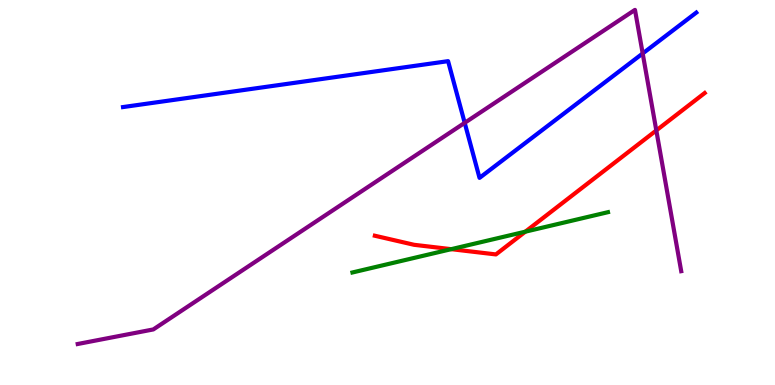[{'lines': ['blue', 'red'], 'intersections': []}, {'lines': ['green', 'red'], 'intersections': [{'x': 5.82, 'y': 3.53}, {'x': 6.78, 'y': 3.98}]}, {'lines': ['purple', 'red'], 'intersections': [{'x': 8.47, 'y': 6.61}]}, {'lines': ['blue', 'green'], 'intersections': []}, {'lines': ['blue', 'purple'], 'intersections': [{'x': 6.0, 'y': 6.81}, {'x': 8.29, 'y': 8.61}]}, {'lines': ['green', 'purple'], 'intersections': []}]